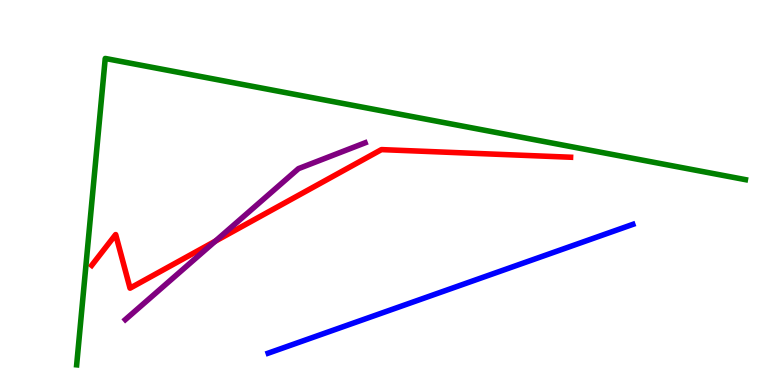[{'lines': ['blue', 'red'], 'intersections': []}, {'lines': ['green', 'red'], 'intersections': []}, {'lines': ['purple', 'red'], 'intersections': [{'x': 2.78, 'y': 3.74}]}, {'lines': ['blue', 'green'], 'intersections': []}, {'lines': ['blue', 'purple'], 'intersections': []}, {'lines': ['green', 'purple'], 'intersections': []}]